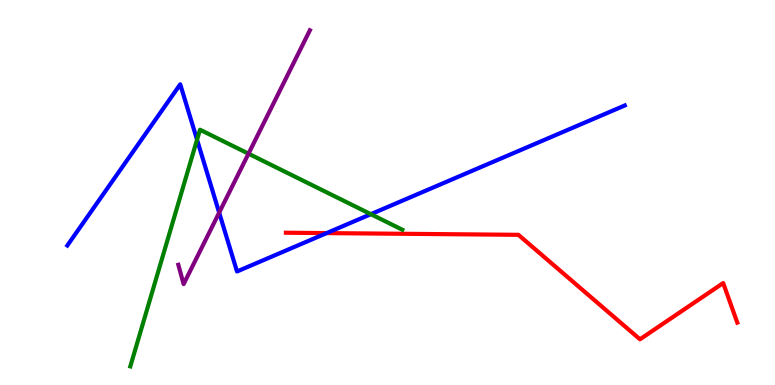[{'lines': ['blue', 'red'], 'intersections': [{'x': 4.21, 'y': 3.95}]}, {'lines': ['green', 'red'], 'intersections': []}, {'lines': ['purple', 'red'], 'intersections': []}, {'lines': ['blue', 'green'], 'intersections': [{'x': 2.54, 'y': 6.37}, {'x': 4.79, 'y': 4.44}]}, {'lines': ['blue', 'purple'], 'intersections': [{'x': 2.83, 'y': 4.48}]}, {'lines': ['green', 'purple'], 'intersections': [{'x': 3.21, 'y': 6.01}]}]